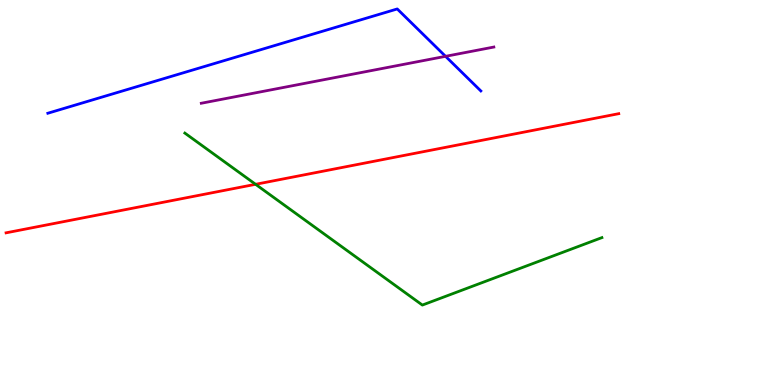[{'lines': ['blue', 'red'], 'intersections': []}, {'lines': ['green', 'red'], 'intersections': [{'x': 3.3, 'y': 5.21}]}, {'lines': ['purple', 'red'], 'intersections': []}, {'lines': ['blue', 'green'], 'intersections': []}, {'lines': ['blue', 'purple'], 'intersections': [{'x': 5.75, 'y': 8.54}]}, {'lines': ['green', 'purple'], 'intersections': []}]